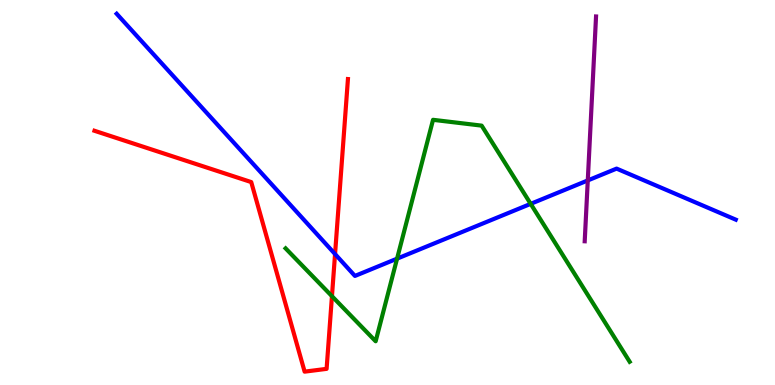[{'lines': ['blue', 'red'], 'intersections': [{'x': 4.32, 'y': 3.4}]}, {'lines': ['green', 'red'], 'intersections': [{'x': 4.28, 'y': 2.31}]}, {'lines': ['purple', 'red'], 'intersections': []}, {'lines': ['blue', 'green'], 'intersections': [{'x': 5.12, 'y': 3.28}, {'x': 6.85, 'y': 4.71}]}, {'lines': ['blue', 'purple'], 'intersections': [{'x': 7.58, 'y': 5.31}]}, {'lines': ['green', 'purple'], 'intersections': []}]